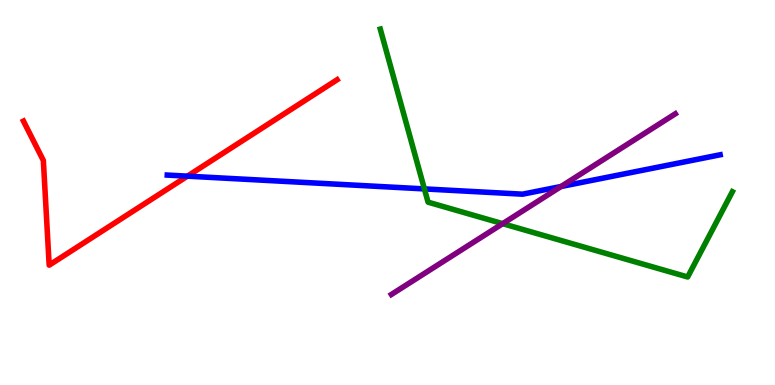[{'lines': ['blue', 'red'], 'intersections': [{'x': 2.42, 'y': 5.42}]}, {'lines': ['green', 'red'], 'intersections': []}, {'lines': ['purple', 'red'], 'intersections': []}, {'lines': ['blue', 'green'], 'intersections': [{'x': 5.48, 'y': 5.09}]}, {'lines': ['blue', 'purple'], 'intersections': [{'x': 7.24, 'y': 5.16}]}, {'lines': ['green', 'purple'], 'intersections': [{'x': 6.49, 'y': 4.19}]}]